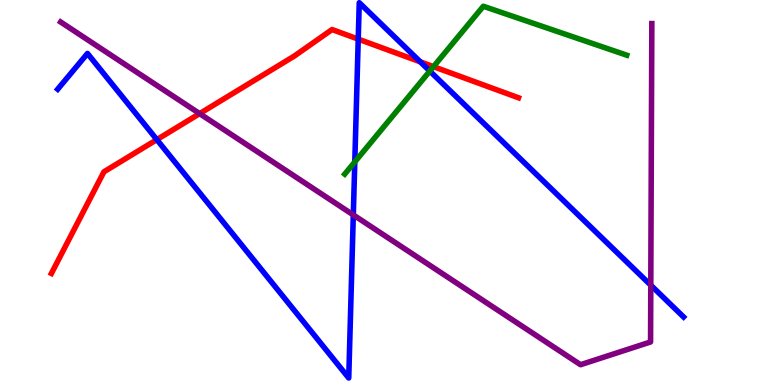[{'lines': ['blue', 'red'], 'intersections': [{'x': 2.02, 'y': 6.37}, {'x': 4.62, 'y': 8.98}, {'x': 5.42, 'y': 8.39}]}, {'lines': ['green', 'red'], 'intersections': [{'x': 5.59, 'y': 8.27}]}, {'lines': ['purple', 'red'], 'intersections': [{'x': 2.58, 'y': 7.05}]}, {'lines': ['blue', 'green'], 'intersections': [{'x': 4.58, 'y': 5.79}, {'x': 5.55, 'y': 8.15}]}, {'lines': ['blue', 'purple'], 'intersections': [{'x': 4.56, 'y': 4.42}, {'x': 8.4, 'y': 2.59}]}, {'lines': ['green', 'purple'], 'intersections': []}]